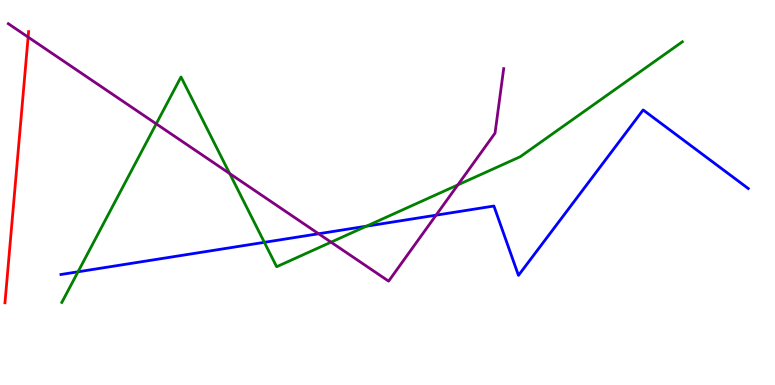[{'lines': ['blue', 'red'], 'intersections': []}, {'lines': ['green', 'red'], 'intersections': []}, {'lines': ['purple', 'red'], 'intersections': [{'x': 0.363, 'y': 9.04}]}, {'lines': ['blue', 'green'], 'intersections': [{'x': 1.01, 'y': 2.94}, {'x': 3.41, 'y': 3.71}, {'x': 4.73, 'y': 4.13}]}, {'lines': ['blue', 'purple'], 'intersections': [{'x': 4.11, 'y': 3.93}, {'x': 5.63, 'y': 4.41}]}, {'lines': ['green', 'purple'], 'intersections': [{'x': 2.02, 'y': 6.78}, {'x': 2.96, 'y': 5.49}, {'x': 4.27, 'y': 3.71}, {'x': 5.91, 'y': 5.2}]}]